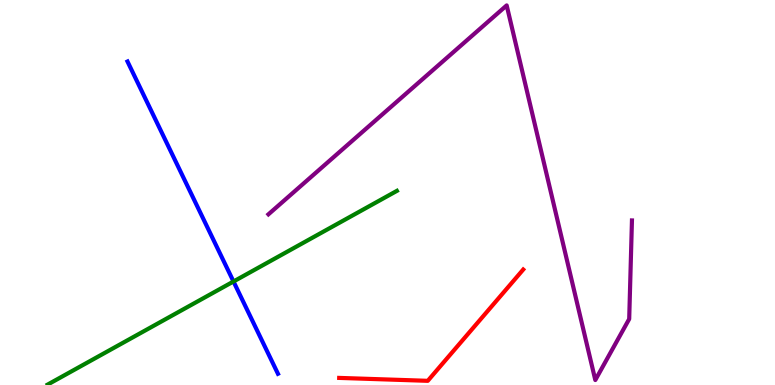[{'lines': ['blue', 'red'], 'intersections': []}, {'lines': ['green', 'red'], 'intersections': []}, {'lines': ['purple', 'red'], 'intersections': []}, {'lines': ['blue', 'green'], 'intersections': [{'x': 3.01, 'y': 2.69}]}, {'lines': ['blue', 'purple'], 'intersections': []}, {'lines': ['green', 'purple'], 'intersections': []}]